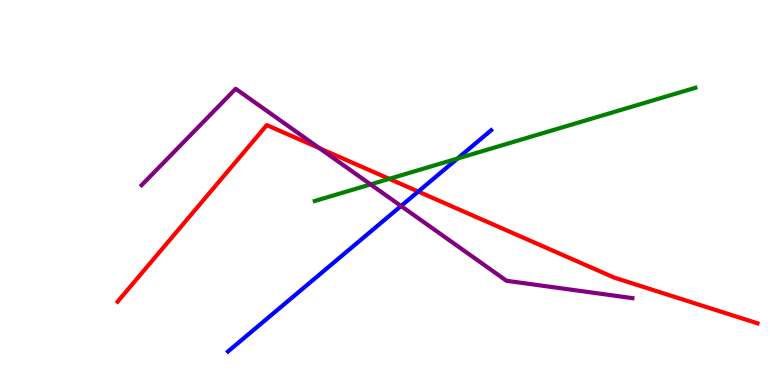[{'lines': ['blue', 'red'], 'intersections': [{'x': 5.4, 'y': 5.02}]}, {'lines': ['green', 'red'], 'intersections': [{'x': 5.02, 'y': 5.35}]}, {'lines': ['purple', 'red'], 'intersections': [{'x': 4.12, 'y': 6.15}]}, {'lines': ['blue', 'green'], 'intersections': [{'x': 5.9, 'y': 5.88}]}, {'lines': ['blue', 'purple'], 'intersections': [{'x': 5.17, 'y': 4.65}]}, {'lines': ['green', 'purple'], 'intersections': [{'x': 4.78, 'y': 5.21}]}]